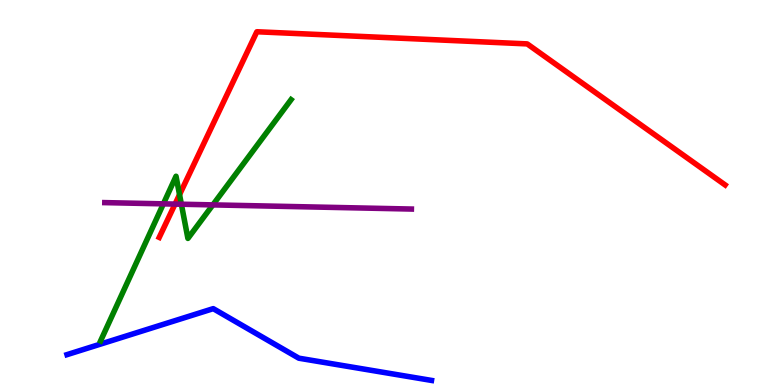[{'lines': ['blue', 'red'], 'intersections': []}, {'lines': ['green', 'red'], 'intersections': [{'x': 2.32, 'y': 4.94}]}, {'lines': ['purple', 'red'], 'intersections': [{'x': 2.26, 'y': 4.7}]}, {'lines': ['blue', 'green'], 'intersections': []}, {'lines': ['blue', 'purple'], 'intersections': []}, {'lines': ['green', 'purple'], 'intersections': [{'x': 2.11, 'y': 4.71}, {'x': 2.34, 'y': 4.7}, {'x': 2.75, 'y': 4.68}]}]